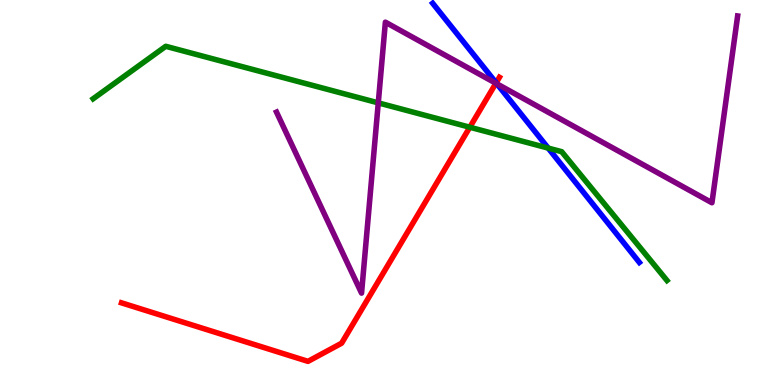[{'lines': ['blue', 'red'], 'intersections': [{'x': 6.4, 'y': 7.85}]}, {'lines': ['green', 'red'], 'intersections': [{'x': 6.06, 'y': 6.7}]}, {'lines': ['purple', 'red'], 'intersections': [{'x': 6.4, 'y': 7.84}]}, {'lines': ['blue', 'green'], 'intersections': [{'x': 7.07, 'y': 6.15}]}, {'lines': ['blue', 'purple'], 'intersections': [{'x': 6.41, 'y': 7.82}]}, {'lines': ['green', 'purple'], 'intersections': [{'x': 4.88, 'y': 7.33}]}]